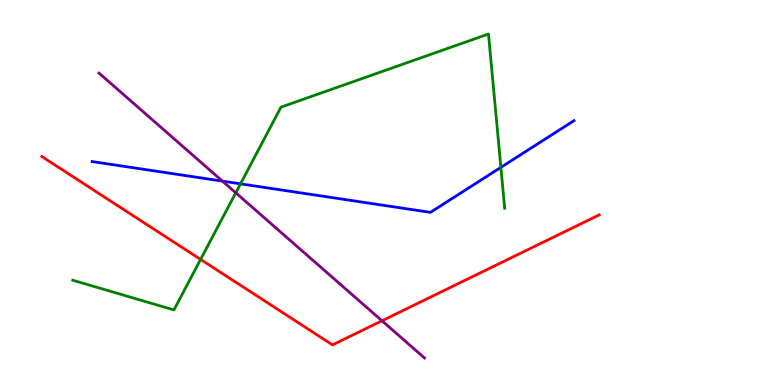[{'lines': ['blue', 'red'], 'intersections': []}, {'lines': ['green', 'red'], 'intersections': [{'x': 2.59, 'y': 3.26}]}, {'lines': ['purple', 'red'], 'intersections': [{'x': 4.93, 'y': 1.67}]}, {'lines': ['blue', 'green'], 'intersections': [{'x': 3.1, 'y': 5.22}, {'x': 6.46, 'y': 5.65}]}, {'lines': ['blue', 'purple'], 'intersections': [{'x': 2.87, 'y': 5.3}]}, {'lines': ['green', 'purple'], 'intersections': [{'x': 3.04, 'y': 4.99}]}]